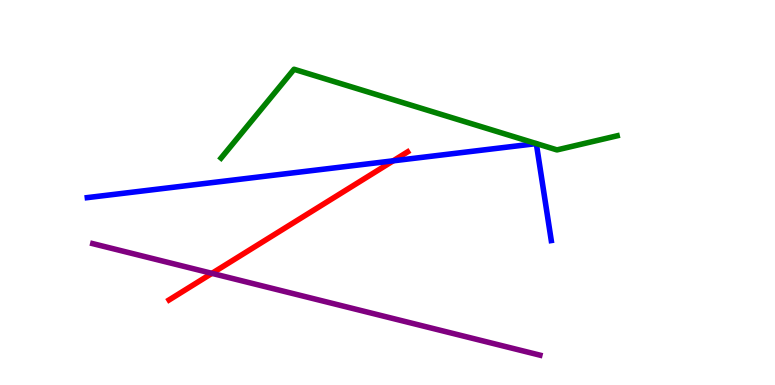[{'lines': ['blue', 'red'], 'intersections': [{'x': 5.07, 'y': 5.82}]}, {'lines': ['green', 'red'], 'intersections': []}, {'lines': ['purple', 'red'], 'intersections': [{'x': 2.73, 'y': 2.9}]}, {'lines': ['blue', 'green'], 'intersections': []}, {'lines': ['blue', 'purple'], 'intersections': []}, {'lines': ['green', 'purple'], 'intersections': []}]